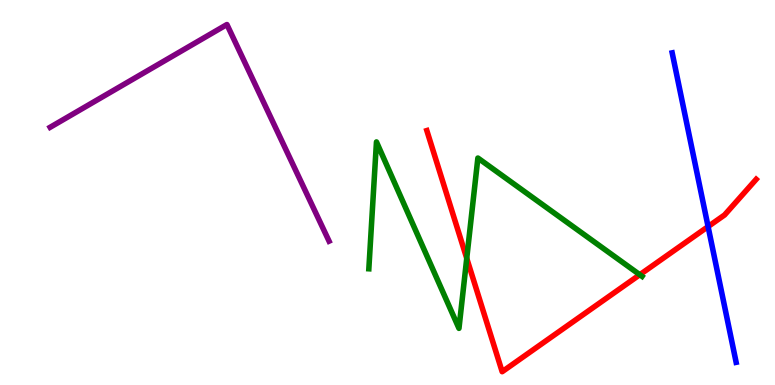[{'lines': ['blue', 'red'], 'intersections': [{'x': 9.14, 'y': 4.11}]}, {'lines': ['green', 'red'], 'intersections': [{'x': 6.02, 'y': 3.29}, {'x': 8.26, 'y': 2.86}]}, {'lines': ['purple', 'red'], 'intersections': []}, {'lines': ['blue', 'green'], 'intersections': []}, {'lines': ['blue', 'purple'], 'intersections': []}, {'lines': ['green', 'purple'], 'intersections': []}]